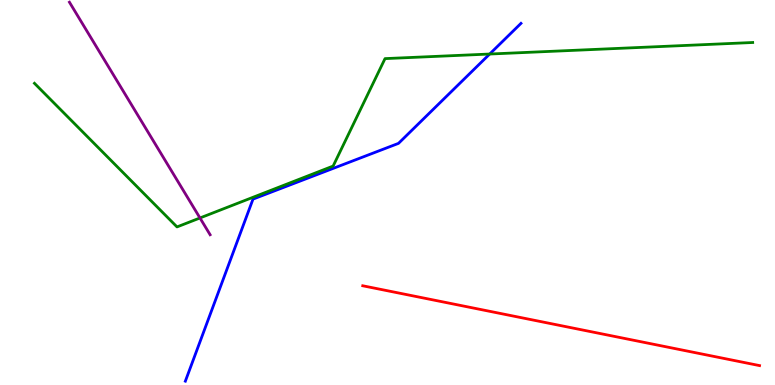[{'lines': ['blue', 'red'], 'intersections': []}, {'lines': ['green', 'red'], 'intersections': []}, {'lines': ['purple', 'red'], 'intersections': []}, {'lines': ['blue', 'green'], 'intersections': [{'x': 6.32, 'y': 8.6}]}, {'lines': ['blue', 'purple'], 'intersections': []}, {'lines': ['green', 'purple'], 'intersections': [{'x': 2.58, 'y': 4.34}]}]